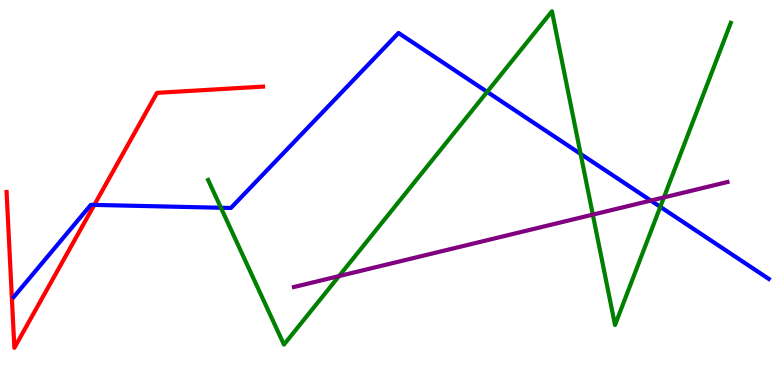[{'lines': ['blue', 'red'], 'intersections': [{'x': 1.22, 'y': 4.68}]}, {'lines': ['green', 'red'], 'intersections': []}, {'lines': ['purple', 'red'], 'intersections': []}, {'lines': ['blue', 'green'], 'intersections': [{'x': 2.85, 'y': 4.6}, {'x': 6.29, 'y': 7.61}, {'x': 7.49, 'y': 6.0}, {'x': 8.52, 'y': 4.63}]}, {'lines': ['blue', 'purple'], 'intersections': [{'x': 8.4, 'y': 4.79}]}, {'lines': ['green', 'purple'], 'intersections': [{'x': 4.37, 'y': 2.83}, {'x': 7.65, 'y': 4.43}, {'x': 8.57, 'y': 4.87}]}]